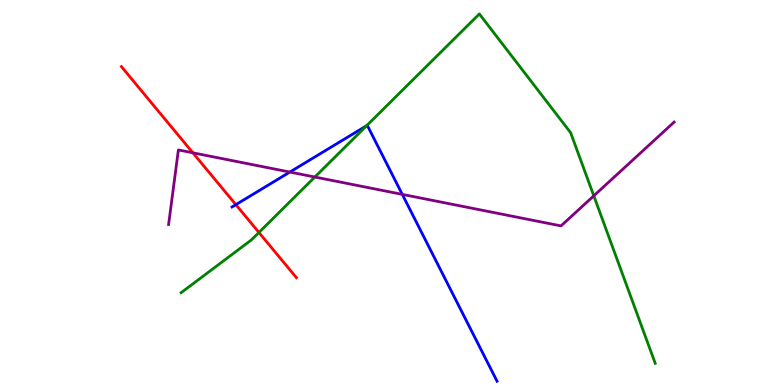[{'lines': ['blue', 'red'], 'intersections': [{'x': 3.04, 'y': 4.68}]}, {'lines': ['green', 'red'], 'intersections': [{'x': 3.34, 'y': 3.96}]}, {'lines': ['purple', 'red'], 'intersections': [{'x': 2.49, 'y': 6.03}]}, {'lines': ['blue', 'green'], 'intersections': [{'x': 4.73, 'y': 6.74}]}, {'lines': ['blue', 'purple'], 'intersections': [{'x': 3.74, 'y': 5.53}, {'x': 5.19, 'y': 4.95}]}, {'lines': ['green', 'purple'], 'intersections': [{'x': 4.06, 'y': 5.4}, {'x': 7.66, 'y': 4.91}]}]